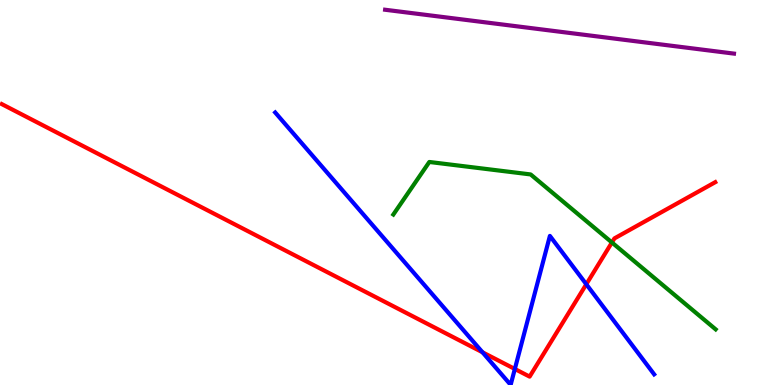[{'lines': ['blue', 'red'], 'intersections': [{'x': 6.23, 'y': 0.85}, {'x': 6.64, 'y': 0.416}, {'x': 7.57, 'y': 2.62}]}, {'lines': ['green', 'red'], 'intersections': [{'x': 7.9, 'y': 3.7}]}, {'lines': ['purple', 'red'], 'intersections': []}, {'lines': ['blue', 'green'], 'intersections': []}, {'lines': ['blue', 'purple'], 'intersections': []}, {'lines': ['green', 'purple'], 'intersections': []}]